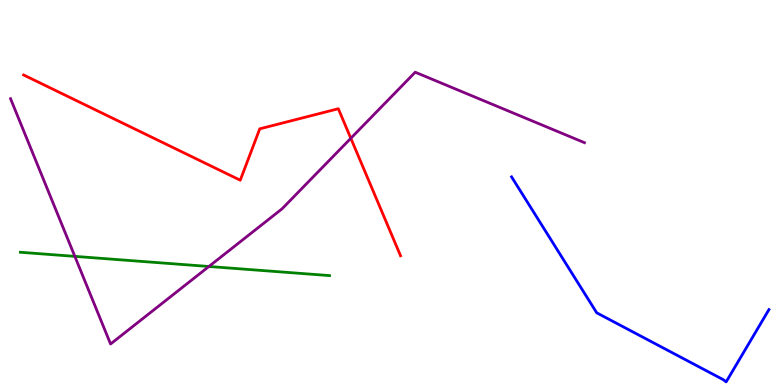[{'lines': ['blue', 'red'], 'intersections': []}, {'lines': ['green', 'red'], 'intersections': []}, {'lines': ['purple', 'red'], 'intersections': [{'x': 4.53, 'y': 6.41}]}, {'lines': ['blue', 'green'], 'intersections': []}, {'lines': ['blue', 'purple'], 'intersections': []}, {'lines': ['green', 'purple'], 'intersections': [{'x': 0.966, 'y': 3.34}, {'x': 2.7, 'y': 3.08}]}]